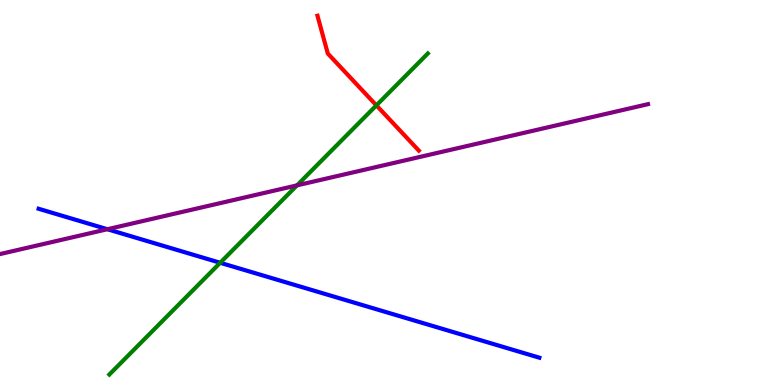[{'lines': ['blue', 'red'], 'intersections': []}, {'lines': ['green', 'red'], 'intersections': [{'x': 4.86, 'y': 7.26}]}, {'lines': ['purple', 'red'], 'intersections': []}, {'lines': ['blue', 'green'], 'intersections': [{'x': 2.84, 'y': 3.17}]}, {'lines': ['blue', 'purple'], 'intersections': [{'x': 1.39, 'y': 4.05}]}, {'lines': ['green', 'purple'], 'intersections': [{'x': 3.83, 'y': 5.19}]}]